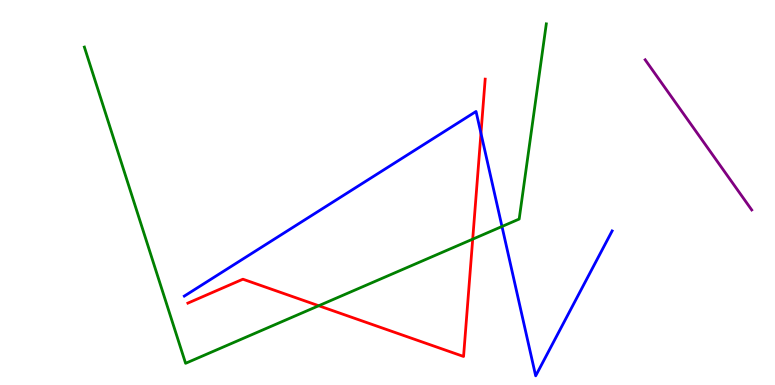[{'lines': ['blue', 'red'], 'intersections': [{'x': 6.21, 'y': 6.54}]}, {'lines': ['green', 'red'], 'intersections': [{'x': 4.11, 'y': 2.06}, {'x': 6.1, 'y': 3.79}]}, {'lines': ['purple', 'red'], 'intersections': []}, {'lines': ['blue', 'green'], 'intersections': [{'x': 6.48, 'y': 4.12}]}, {'lines': ['blue', 'purple'], 'intersections': []}, {'lines': ['green', 'purple'], 'intersections': []}]